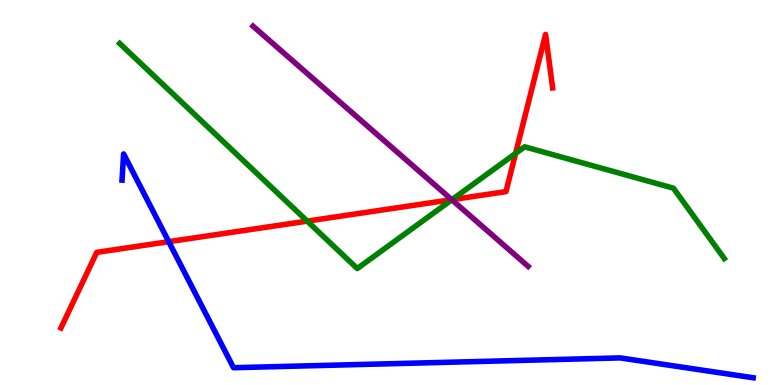[{'lines': ['blue', 'red'], 'intersections': [{'x': 2.18, 'y': 3.72}]}, {'lines': ['green', 'red'], 'intersections': [{'x': 3.96, 'y': 4.26}, {'x': 5.83, 'y': 4.81}, {'x': 6.65, 'y': 6.02}]}, {'lines': ['purple', 'red'], 'intersections': [{'x': 5.83, 'y': 4.81}]}, {'lines': ['blue', 'green'], 'intersections': []}, {'lines': ['blue', 'purple'], 'intersections': []}, {'lines': ['green', 'purple'], 'intersections': [{'x': 5.83, 'y': 4.81}]}]